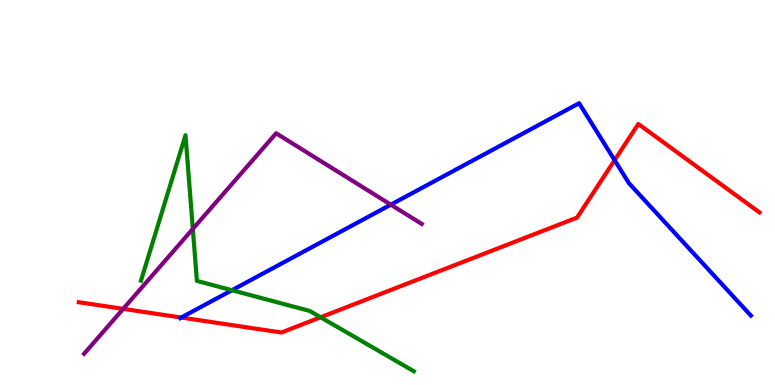[{'lines': ['blue', 'red'], 'intersections': [{'x': 2.34, 'y': 1.75}, {'x': 7.93, 'y': 5.84}]}, {'lines': ['green', 'red'], 'intersections': [{'x': 4.14, 'y': 1.76}]}, {'lines': ['purple', 'red'], 'intersections': [{'x': 1.59, 'y': 1.98}]}, {'lines': ['blue', 'green'], 'intersections': [{'x': 2.99, 'y': 2.46}]}, {'lines': ['blue', 'purple'], 'intersections': [{'x': 5.04, 'y': 4.68}]}, {'lines': ['green', 'purple'], 'intersections': [{'x': 2.49, 'y': 4.05}]}]